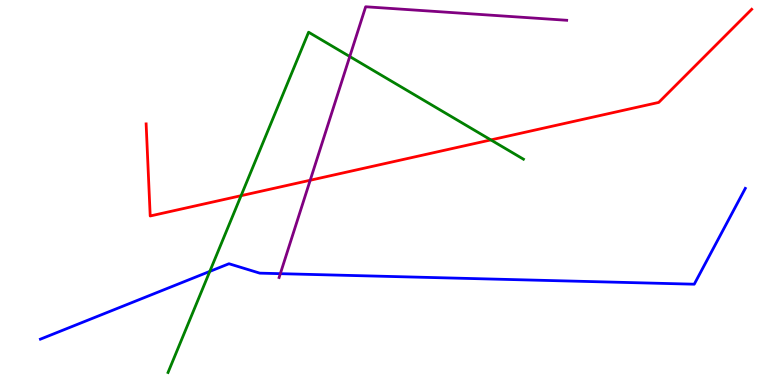[{'lines': ['blue', 'red'], 'intersections': []}, {'lines': ['green', 'red'], 'intersections': [{'x': 3.11, 'y': 4.92}, {'x': 6.33, 'y': 6.37}]}, {'lines': ['purple', 'red'], 'intersections': [{'x': 4.0, 'y': 5.32}]}, {'lines': ['blue', 'green'], 'intersections': [{'x': 2.71, 'y': 2.95}]}, {'lines': ['blue', 'purple'], 'intersections': [{'x': 3.62, 'y': 2.89}]}, {'lines': ['green', 'purple'], 'intersections': [{'x': 4.51, 'y': 8.53}]}]